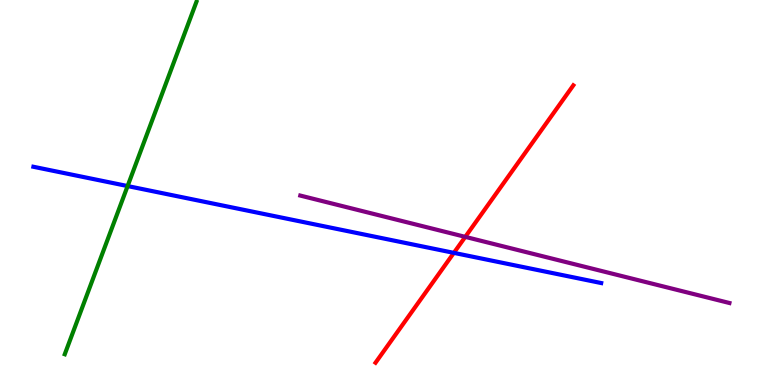[{'lines': ['blue', 'red'], 'intersections': [{'x': 5.86, 'y': 3.43}]}, {'lines': ['green', 'red'], 'intersections': []}, {'lines': ['purple', 'red'], 'intersections': [{'x': 6.0, 'y': 3.85}]}, {'lines': ['blue', 'green'], 'intersections': [{'x': 1.65, 'y': 5.17}]}, {'lines': ['blue', 'purple'], 'intersections': []}, {'lines': ['green', 'purple'], 'intersections': []}]